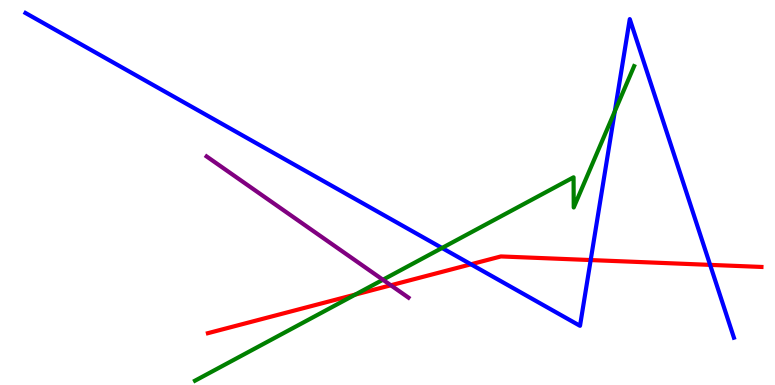[{'lines': ['blue', 'red'], 'intersections': [{'x': 6.08, 'y': 3.14}, {'x': 7.62, 'y': 3.25}, {'x': 9.16, 'y': 3.12}]}, {'lines': ['green', 'red'], 'intersections': [{'x': 4.58, 'y': 2.35}]}, {'lines': ['purple', 'red'], 'intersections': [{'x': 5.04, 'y': 2.59}]}, {'lines': ['blue', 'green'], 'intersections': [{'x': 5.7, 'y': 3.56}, {'x': 7.93, 'y': 7.11}]}, {'lines': ['blue', 'purple'], 'intersections': []}, {'lines': ['green', 'purple'], 'intersections': [{'x': 4.94, 'y': 2.73}]}]